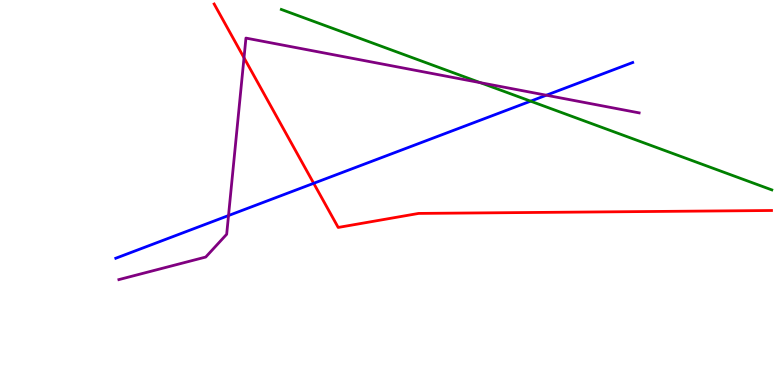[{'lines': ['blue', 'red'], 'intersections': [{'x': 4.05, 'y': 5.24}]}, {'lines': ['green', 'red'], 'intersections': []}, {'lines': ['purple', 'red'], 'intersections': [{'x': 3.15, 'y': 8.5}]}, {'lines': ['blue', 'green'], 'intersections': [{'x': 6.85, 'y': 7.37}]}, {'lines': ['blue', 'purple'], 'intersections': [{'x': 2.95, 'y': 4.4}, {'x': 7.05, 'y': 7.53}]}, {'lines': ['green', 'purple'], 'intersections': [{'x': 6.2, 'y': 7.85}]}]